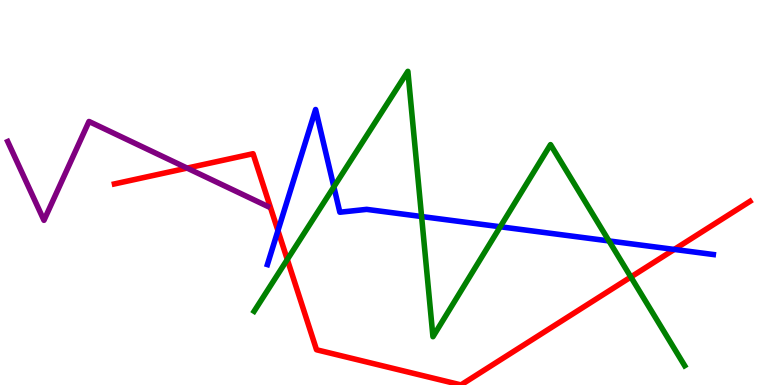[{'lines': ['blue', 'red'], 'intersections': [{'x': 3.59, 'y': 4.01}, {'x': 8.7, 'y': 3.52}]}, {'lines': ['green', 'red'], 'intersections': [{'x': 3.71, 'y': 3.26}, {'x': 8.14, 'y': 2.81}]}, {'lines': ['purple', 'red'], 'intersections': [{'x': 2.41, 'y': 5.63}]}, {'lines': ['blue', 'green'], 'intersections': [{'x': 4.31, 'y': 5.15}, {'x': 5.44, 'y': 4.38}, {'x': 6.45, 'y': 4.11}, {'x': 7.86, 'y': 3.74}]}, {'lines': ['blue', 'purple'], 'intersections': []}, {'lines': ['green', 'purple'], 'intersections': []}]